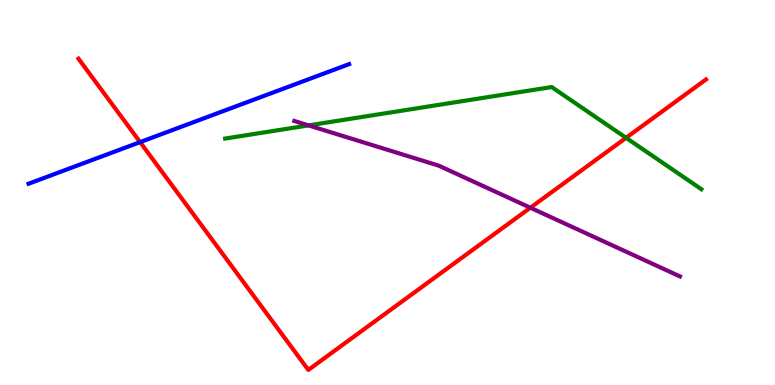[{'lines': ['blue', 'red'], 'intersections': [{'x': 1.81, 'y': 6.31}]}, {'lines': ['green', 'red'], 'intersections': [{'x': 8.08, 'y': 6.42}]}, {'lines': ['purple', 'red'], 'intersections': [{'x': 6.84, 'y': 4.6}]}, {'lines': ['blue', 'green'], 'intersections': []}, {'lines': ['blue', 'purple'], 'intersections': []}, {'lines': ['green', 'purple'], 'intersections': [{'x': 3.98, 'y': 6.74}]}]